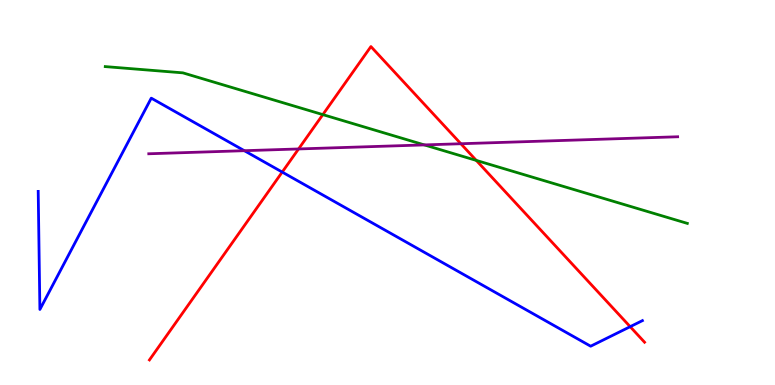[{'lines': ['blue', 'red'], 'intersections': [{'x': 3.64, 'y': 5.53}, {'x': 8.13, 'y': 1.51}]}, {'lines': ['green', 'red'], 'intersections': [{'x': 4.17, 'y': 7.02}, {'x': 6.15, 'y': 5.83}]}, {'lines': ['purple', 'red'], 'intersections': [{'x': 3.85, 'y': 6.13}, {'x': 5.95, 'y': 6.27}]}, {'lines': ['blue', 'green'], 'intersections': []}, {'lines': ['blue', 'purple'], 'intersections': [{'x': 3.15, 'y': 6.09}]}, {'lines': ['green', 'purple'], 'intersections': [{'x': 5.48, 'y': 6.24}]}]